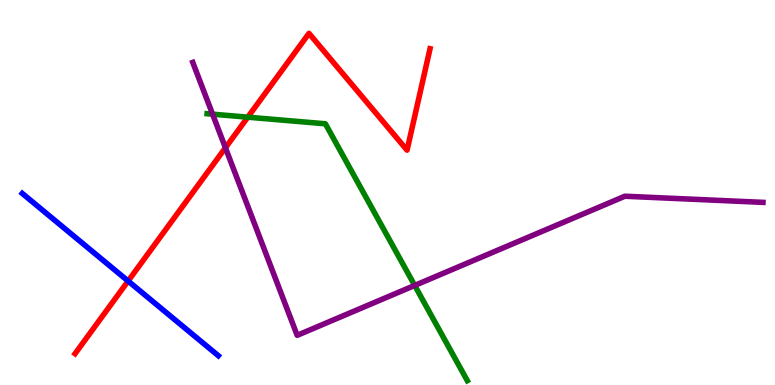[{'lines': ['blue', 'red'], 'intersections': [{'x': 1.65, 'y': 2.7}]}, {'lines': ['green', 'red'], 'intersections': [{'x': 3.2, 'y': 6.96}]}, {'lines': ['purple', 'red'], 'intersections': [{'x': 2.91, 'y': 6.16}]}, {'lines': ['blue', 'green'], 'intersections': []}, {'lines': ['blue', 'purple'], 'intersections': []}, {'lines': ['green', 'purple'], 'intersections': [{'x': 2.74, 'y': 7.03}, {'x': 5.35, 'y': 2.59}]}]